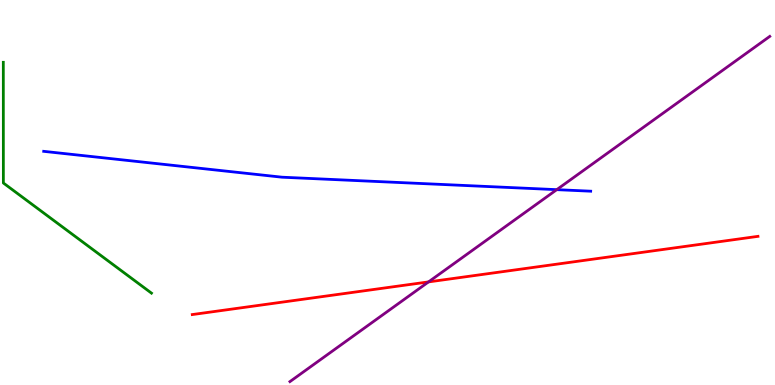[{'lines': ['blue', 'red'], 'intersections': []}, {'lines': ['green', 'red'], 'intersections': []}, {'lines': ['purple', 'red'], 'intersections': [{'x': 5.53, 'y': 2.68}]}, {'lines': ['blue', 'green'], 'intersections': []}, {'lines': ['blue', 'purple'], 'intersections': [{'x': 7.18, 'y': 5.07}]}, {'lines': ['green', 'purple'], 'intersections': []}]